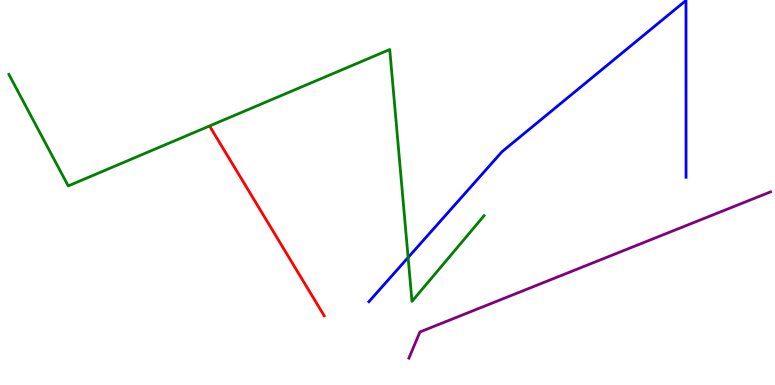[{'lines': ['blue', 'red'], 'intersections': []}, {'lines': ['green', 'red'], 'intersections': []}, {'lines': ['purple', 'red'], 'intersections': []}, {'lines': ['blue', 'green'], 'intersections': [{'x': 5.27, 'y': 3.31}]}, {'lines': ['blue', 'purple'], 'intersections': []}, {'lines': ['green', 'purple'], 'intersections': []}]